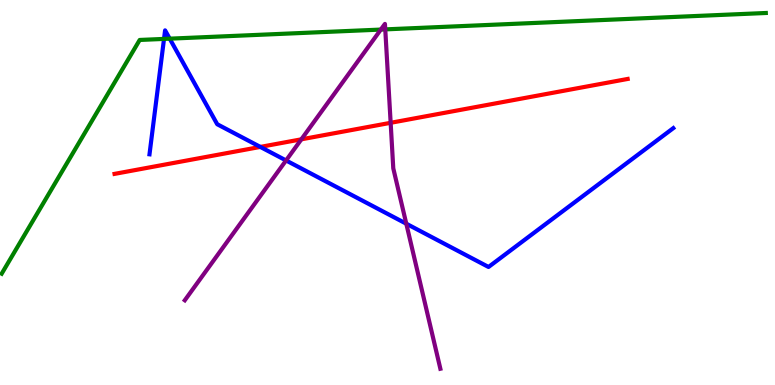[{'lines': ['blue', 'red'], 'intersections': [{'x': 3.36, 'y': 6.18}]}, {'lines': ['green', 'red'], 'intersections': []}, {'lines': ['purple', 'red'], 'intersections': [{'x': 3.89, 'y': 6.38}, {'x': 5.04, 'y': 6.81}]}, {'lines': ['blue', 'green'], 'intersections': [{'x': 2.12, 'y': 8.99}, {'x': 2.19, 'y': 9.0}]}, {'lines': ['blue', 'purple'], 'intersections': [{'x': 3.69, 'y': 5.83}, {'x': 5.24, 'y': 4.19}]}, {'lines': ['green', 'purple'], 'intersections': [{'x': 4.91, 'y': 9.23}, {'x': 4.97, 'y': 9.24}]}]